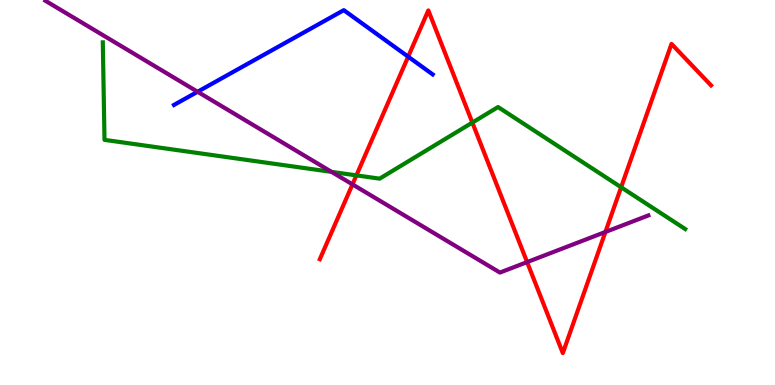[{'lines': ['blue', 'red'], 'intersections': [{'x': 5.27, 'y': 8.53}]}, {'lines': ['green', 'red'], 'intersections': [{'x': 4.6, 'y': 5.44}, {'x': 6.09, 'y': 6.82}, {'x': 8.01, 'y': 5.14}]}, {'lines': ['purple', 'red'], 'intersections': [{'x': 4.55, 'y': 5.21}, {'x': 6.8, 'y': 3.19}, {'x': 7.81, 'y': 3.97}]}, {'lines': ['blue', 'green'], 'intersections': []}, {'lines': ['blue', 'purple'], 'intersections': [{'x': 2.55, 'y': 7.62}]}, {'lines': ['green', 'purple'], 'intersections': [{'x': 4.28, 'y': 5.54}]}]